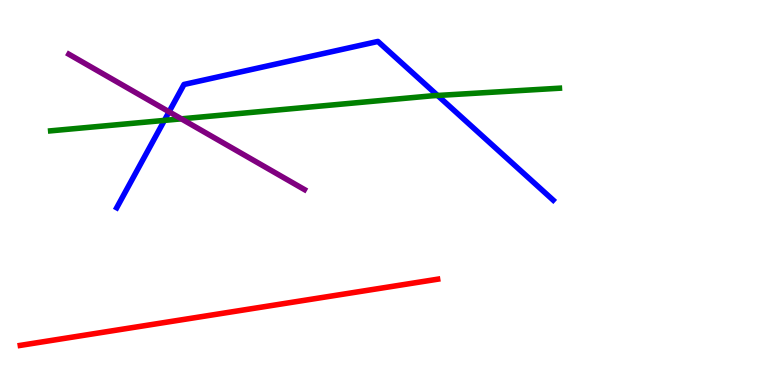[{'lines': ['blue', 'red'], 'intersections': []}, {'lines': ['green', 'red'], 'intersections': []}, {'lines': ['purple', 'red'], 'intersections': []}, {'lines': ['blue', 'green'], 'intersections': [{'x': 2.12, 'y': 6.87}, {'x': 5.65, 'y': 7.52}]}, {'lines': ['blue', 'purple'], 'intersections': [{'x': 2.18, 'y': 7.1}]}, {'lines': ['green', 'purple'], 'intersections': [{'x': 2.34, 'y': 6.91}]}]